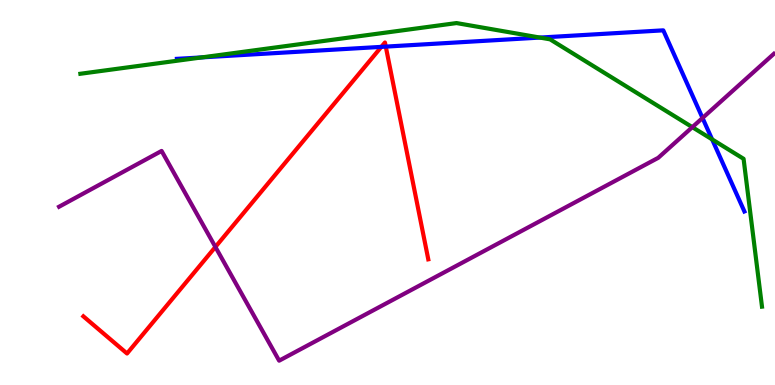[{'lines': ['blue', 'red'], 'intersections': [{'x': 4.92, 'y': 8.78}, {'x': 4.98, 'y': 8.79}]}, {'lines': ['green', 'red'], 'intersections': []}, {'lines': ['purple', 'red'], 'intersections': [{'x': 2.78, 'y': 3.59}]}, {'lines': ['blue', 'green'], 'intersections': [{'x': 2.61, 'y': 8.51}, {'x': 6.97, 'y': 9.02}, {'x': 9.19, 'y': 6.38}]}, {'lines': ['blue', 'purple'], 'intersections': [{'x': 9.06, 'y': 6.94}]}, {'lines': ['green', 'purple'], 'intersections': [{'x': 8.93, 'y': 6.7}]}]